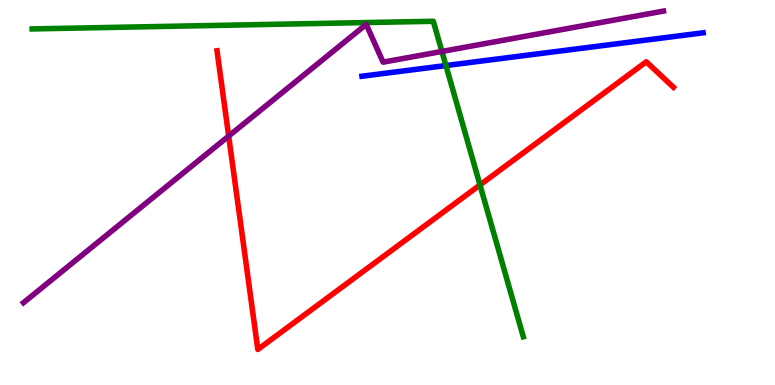[{'lines': ['blue', 'red'], 'intersections': []}, {'lines': ['green', 'red'], 'intersections': [{'x': 6.19, 'y': 5.2}]}, {'lines': ['purple', 'red'], 'intersections': [{'x': 2.95, 'y': 6.47}]}, {'lines': ['blue', 'green'], 'intersections': [{'x': 5.75, 'y': 8.3}]}, {'lines': ['blue', 'purple'], 'intersections': []}, {'lines': ['green', 'purple'], 'intersections': [{'x': 5.7, 'y': 8.66}]}]